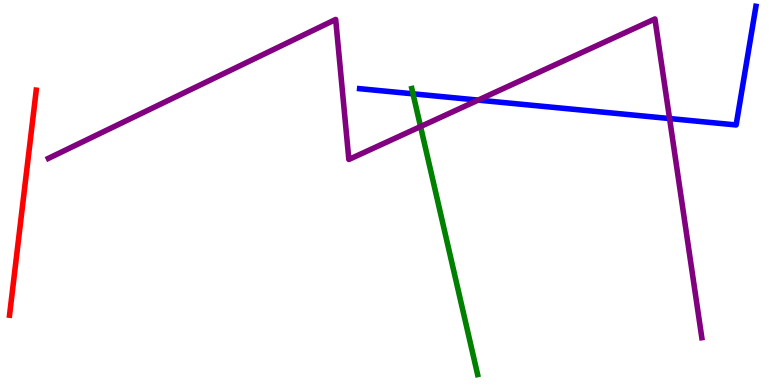[{'lines': ['blue', 'red'], 'intersections': []}, {'lines': ['green', 'red'], 'intersections': []}, {'lines': ['purple', 'red'], 'intersections': []}, {'lines': ['blue', 'green'], 'intersections': [{'x': 5.33, 'y': 7.56}]}, {'lines': ['blue', 'purple'], 'intersections': [{'x': 6.17, 'y': 7.4}, {'x': 8.64, 'y': 6.92}]}, {'lines': ['green', 'purple'], 'intersections': [{'x': 5.43, 'y': 6.71}]}]